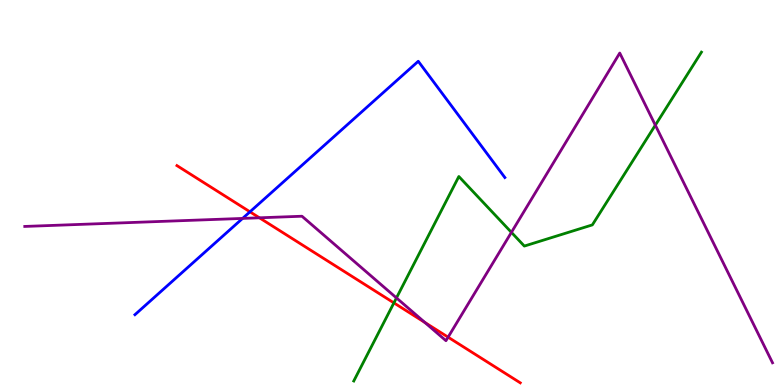[{'lines': ['blue', 'red'], 'intersections': [{'x': 3.23, 'y': 4.5}]}, {'lines': ['green', 'red'], 'intersections': [{'x': 5.08, 'y': 2.13}]}, {'lines': ['purple', 'red'], 'intersections': [{'x': 3.35, 'y': 4.34}, {'x': 5.48, 'y': 1.62}, {'x': 5.78, 'y': 1.24}]}, {'lines': ['blue', 'green'], 'intersections': []}, {'lines': ['blue', 'purple'], 'intersections': [{'x': 3.13, 'y': 4.33}]}, {'lines': ['green', 'purple'], 'intersections': [{'x': 5.12, 'y': 2.26}, {'x': 6.6, 'y': 3.96}, {'x': 8.46, 'y': 6.75}]}]